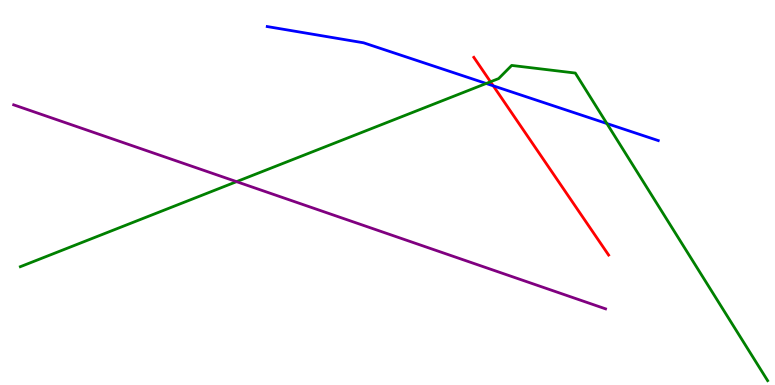[{'lines': ['blue', 'red'], 'intersections': [{'x': 6.36, 'y': 7.77}]}, {'lines': ['green', 'red'], 'intersections': [{'x': 6.33, 'y': 7.88}]}, {'lines': ['purple', 'red'], 'intersections': []}, {'lines': ['blue', 'green'], 'intersections': [{'x': 6.27, 'y': 7.83}, {'x': 7.83, 'y': 6.79}]}, {'lines': ['blue', 'purple'], 'intersections': []}, {'lines': ['green', 'purple'], 'intersections': [{'x': 3.05, 'y': 5.28}]}]